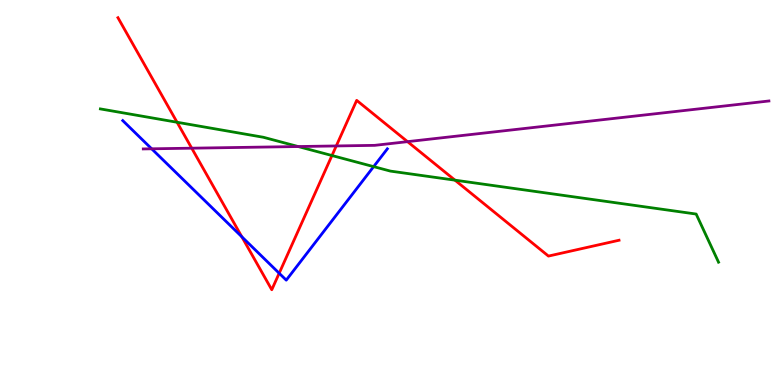[{'lines': ['blue', 'red'], 'intersections': [{'x': 3.12, 'y': 3.85}, {'x': 3.6, 'y': 2.9}]}, {'lines': ['green', 'red'], 'intersections': [{'x': 2.28, 'y': 6.82}, {'x': 4.28, 'y': 5.96}, {'x': 5.87, 'y': 5.32}]}, {'lines': ['purple', 'red'], 'intersections': [{'x': 2.47, 'y': 6.15}, {'x': 4.34, 'y': 6.21}, {'x': 5.26, 'y': 6.32}]}, {'lines': ['blue', 'green'], 'intersections': [{'x': 4.82, 'y': 5.67}]}, {'lines': ['blue', 'purple'], 'intersections': [{'x': 1.96, 'y': 6.13}]}, {'lines': ['green', 'purple'], 'intersections': [{'x': 3.85, 'y': 6.19}]}]